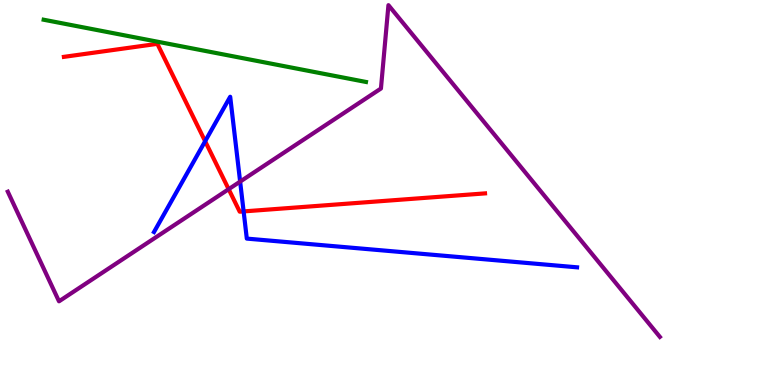[{'lines': ['blue', 'red'], 'intersections': [{'x': 2.65, 'y': 6.33}, {'x': 3.14, 'y': 4.51}]}, {'lines': ['green', 'red'], 'intersections': []}, {'lines': ['purple', 'red'], 'intersections': [{'x': 2.95, 'y': 5.09}]}, {'lines': ['blue', 'green'], 'intersections': []}, {'lines': ['blue', 'purple'], 'intersections': [{'x': 3.1, 'y': 5.28}]}, {'lines': ['green', 'purple'], 'intersections': []}]